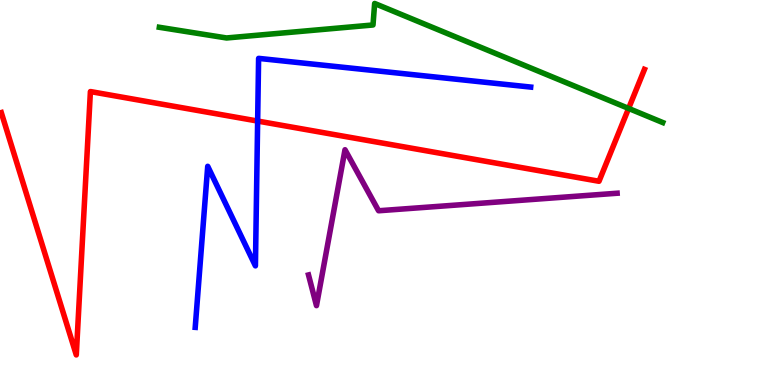[{'lines': ['blue', 'red'], 'intersections': [{'x': 3.32, 'y': 6.86}]}, {'lines': ['green', 'red'], 'intersections': [{'x': 8.11, 'y': 7.18}]}, {'lines': ['purple', 'red'], 'intersections': []}, {'lines': ['blue', 'green'], 'intersections': []}, {'lines': ['blue', 'purple'], 'intersections': []}, {'lines': ['green', 'purple'], 'intersections': []}]